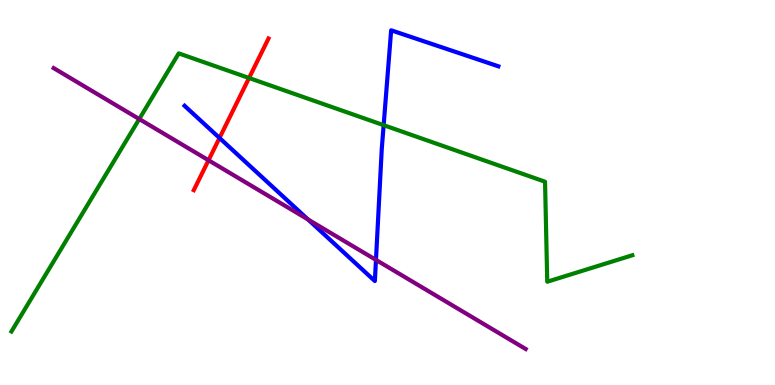[{'lines': ['blue', 'red'], 'intersections': [{'x': 2.83, 'y': 6.42}]}, {'lines': ['green', 'red'], 'intersections': [{'x': 3.21, 'y': 7.97}]}, {'lines': ['purple', 'red'], 'intersections': [{'x': 2.69, 'y': 5.84}]}, {'lines': ['blue', 'green'], 'intersections': [{'x': 4.95, 'y': 6.75}]}, {'lines': ['blue', 'purple'], 'intersections': [{'x': 3.97, 'y': 4.3}, {'x': 4.85, 'y': 3.25}]}, {'lines': ['green', 'purple'], 'intersections': [{'x': 1.8, 'y': 6.91}]}]